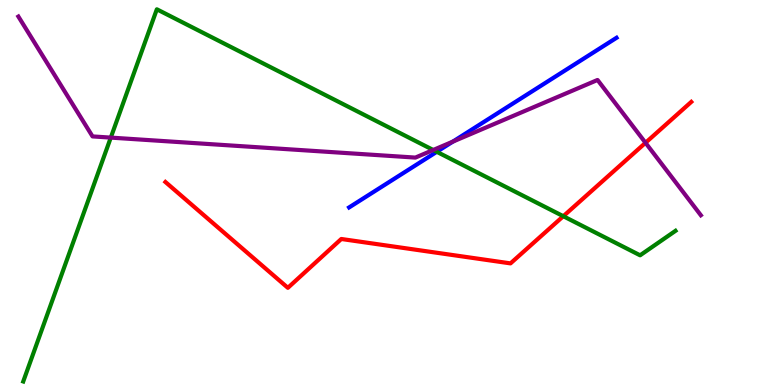[{'lines': ['blue', 'red'], 'intersections': []}, {'lines': ['green', 'red'], 'intersections': [{'x': 7.27, 'y': 4.38}]}, {'lines': ['purple', 'red'], 'intersections': [{'x': 8.33, 'y': 6.29}]}, {'lines': ['blue', 'green'], 'intersections': [{'x': 5.64, 'y': 6.06}]}, {'lines': ['blue', 'purple'], 'intersections': [{'x': 5.84, 'y': 6.32}]}, {'lines': ['green', 'purple'], 'intersections': [{'x': 1.43, 'y': 6.43}, {'x': 5.59, 'y': 6.1}]}]